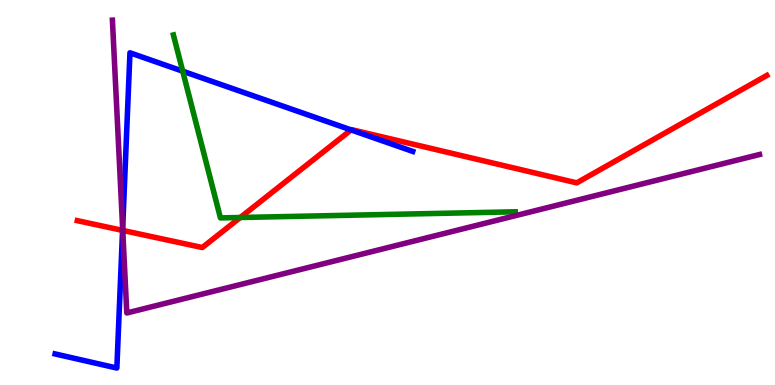[{'lines': ['blue', 'red'], 'intersections': [{'x': 1.58, 'y': 4.02}, {'x': 4.53, 'y': 6.63}]}, {'lines': ['green', 'red'], 'intersections': [{'x': 3.1, 'y': 4.35}]}, {'lines': ['purple', 'red'], 'intersections': [{'x': 1.58, 'y': 4.01}]}, {'lines': ['blue', 'green'], 'intersections': [{'x': 2.36, 'y': 8.15}]}, {'lines': ['blue', 'purple'], 'intersections': [{'x': 1.58, 'y': 4.06}]}, {'lines': ['green', 'purple'], 'intersections': []}]